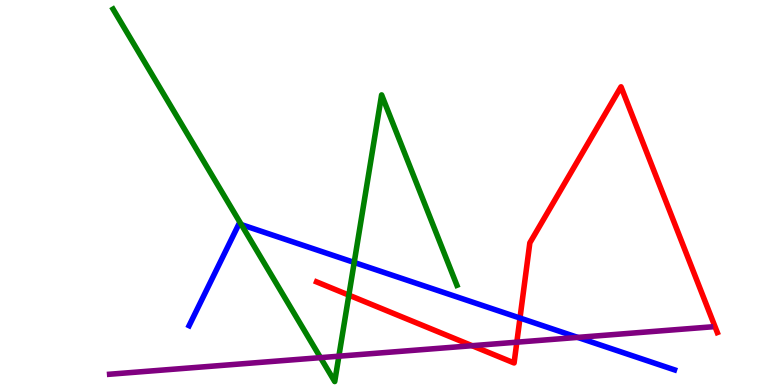[{'lines': ['blue', 'red'], 'intersections': [{'x': 6.71, 'y': 1.74}]}, {'lines': ['green', 'red'], 'intersections': [{'x': 4.5, 'y': 2.33}]}, {'lines': ['purple', 'red'], 'intersections': [{'x': 6.09, 'y': 1.02}, {'x': 6.67, 'y': 1.11}]}, {'lines': ['blue', 'green'], 'intersections': [{'x': 3.11, 'y': 4.17}, {'x': 4.57, 'y': 3.18}]}, {'lines': ['blue', 'purple'], 'intersections': [{'x': 7.45, 'y': 1.24}]}, {'lines': ['green', 'purple'], 'intersections': [{'x': 4.14, 'y': 0.711}, {'x': 4.37, 'y': 0.748}]}]